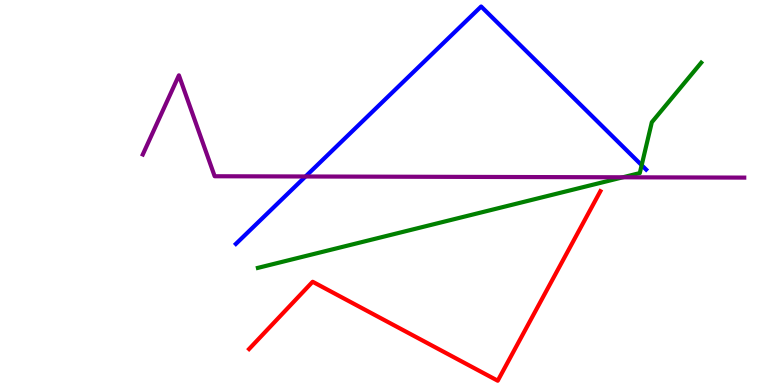[{'lines': ['blue', 'red'], 'intersections': []}, {'lines': ['green', 'red'], 'intersections': []}, {'lines': ['purple', 'red'], 'intersections': []}, {'lines': ['blue', 'green'], 'intersections': [{'x': 8.28, 'y': 5.71}]}, {'lines': ['blue', 'purple'], 'intersections': [{'x': 3.94, 'y': 5.42}]}, {'lines': ['green', 'purple'], 'intersections': [{'x': 8.04, 'y': 5.39}]}]